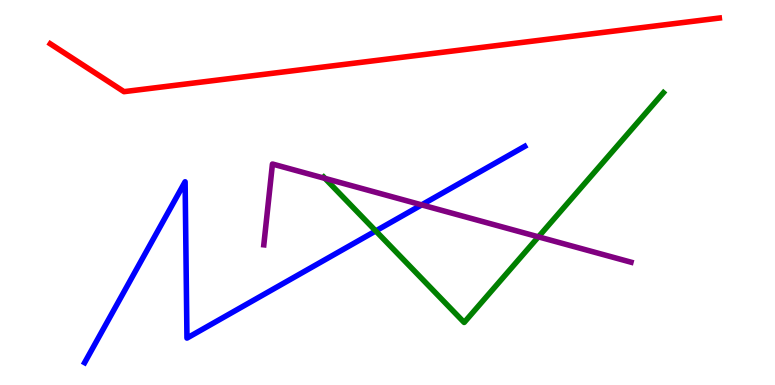[{'lines': ['blue', 'red'], 'intersections': []}, {'lines': ['green', 'red'], 'intersections': []}, {'lines': ['purple', 'red'], 'intersections': []}, {'lines': ['blue', 'green'], 'intersections': [{'x': 4.85, 'y': 4.0}]}, {'lines': ['blue', 'purple'], 'intersections': [{'x': 5.44, 'y': 4.68}]}, {'lines': ['green', 'purple'], 'intersections': [{'x': 4.19, 'y': 5.37}, {'x': 6.95, 'y': 3.85}]}]